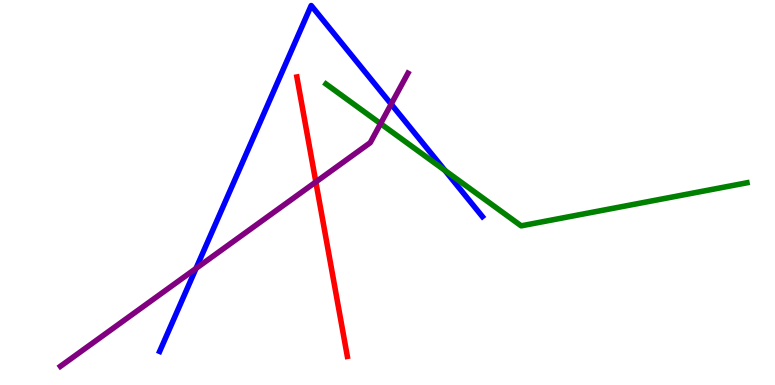[{'lines': ['blue', 'red'], 'intersections': []}, {'lines': ['green', 'red'], 'intersections': []}, {'lines': ['purple', 'red'], 'intersections': [{'x': 4.08, 'y': 5.27}]}, {'lines': ['blue', 'green'], 'intersections': [{'x': 5.74, 'y': 5.57}]}, {'lines': ['blue', 'purple'], 'intersections': [{'x': 2.53, 'y': 3.03}, {'x': 5.05, 'y': 7.3}]}, {'lines': ['green', 'purple'], 'intersections': [{'x': 4.91, 'y': 6.79}]}]